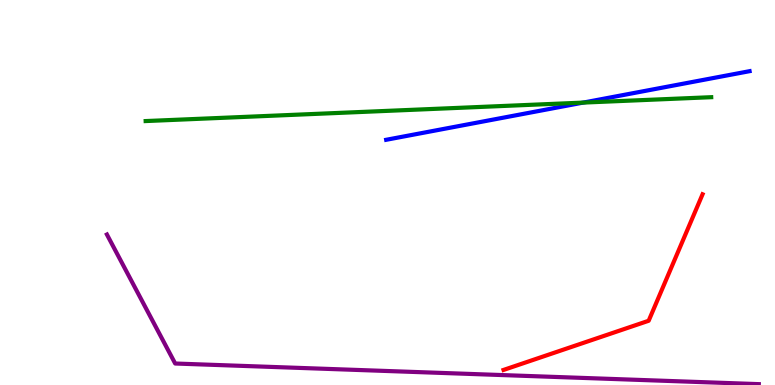[{'lines': ['blue', 'red'], 'intersections': []}, {'lines': ['green', 'red'], 'intersections': []}, {'lines': ['purple', 'red'], 'intersections': []}, {'lines': ['blue', 'green'], 'intersections': [{'x': 7.52, 'y': 7.34}]}, {'lines': ['blue', 'purple'], 'intersections': []}, {'lines': ['green', 'purple'], 'intersections': []}]